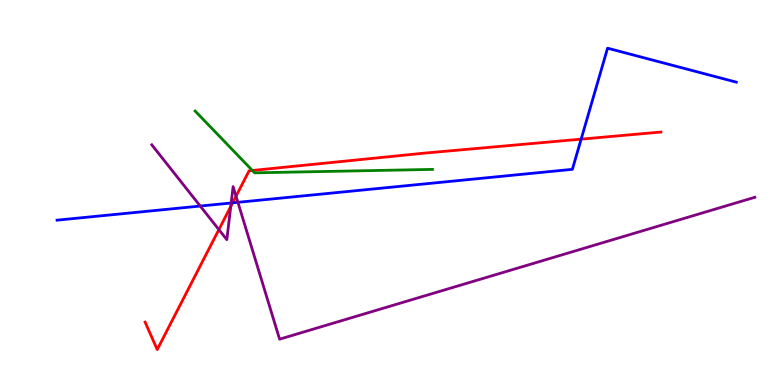[{'lines': ['blue', 'red'], 'intersections': [{'x': 3.0, 'y': 4.73}, {'x': 7.5, 'y': 6.39}]}, {'lines': ['green', 'red'], 'intersections': [{'x': 3.26, 'y': 5.57}]}, {'lines': ['purple', 'red'], 'intersections': [{'x': 2.82, 'y': 4.04}, {'x': 2.98, 'y': 4.64}, {'x': 3.05, 'y': 4.9}]}, {'lines': ['blue', 'green'], 'intersections': []}, {'lines': ['blue', 'purple'], 'intersections': [{'x': 2.58, 'y': 4.65}, {'x': 2.98, 'y': 4.73}, {'x': 3.07, 'y': 4.74}]}, {'lines': ['green', 'purple'], 'intersections': []}]